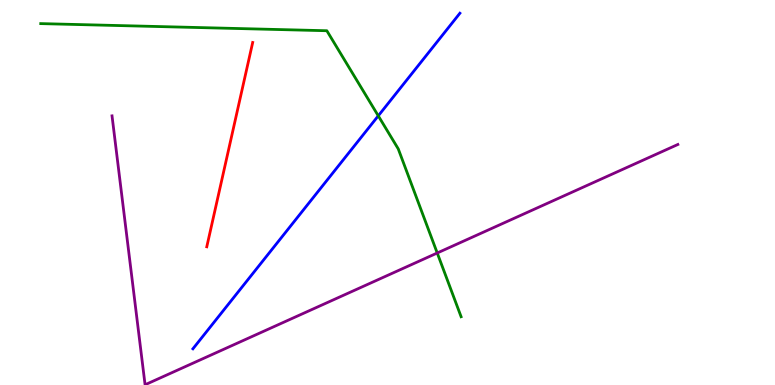[{'lines': ['blue', 'red'], 'intersections': []}, {'lines': ['green', 'red'], 'intersections': []}, {'lines': ['purple', 'red'], 'intersections': []}, {'lines': ['blue', 'green'], 'intersections': [{'x': 4.88, 'y': 6.99}]}, {'lines': ['blue', 'purple'], 'intersections': []}, {'lines': ['green', 'purple'], 'intersections': [{'x': 5.64, 'y': 3.43}]}]